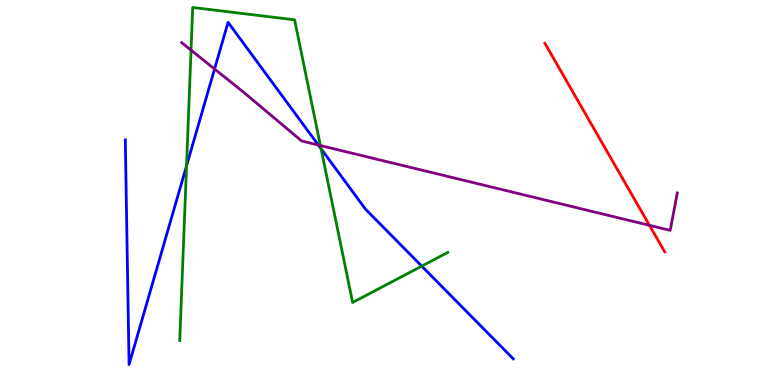[{'lines': ['blue', 'red'], 'intersections': []}, {'lines': ['green', 'red'], 'intersections': []}, {'lines': ['purple', 'red'], 'intersections': [{'x': 8.38, 'y': 4.15}]}, {'lines': ['blue', 'green'], 'intersections': [{'x': 2.41, 'y': 5.69}, {'x': 4.14, 'y': 6.14}, {'x': 5.44, 'y': 3.09}]}, {'lines': ['blue', 'purple'], 'intersections': [{'x': 2.77, 'y': 8.21}, {'x': 4.11, 'y': 6.23}]}, {'lines': ['green', 'purple'], 'intersections': [{'x': 2.47, 'y': 8.7}, {'x': 4.13, 'y': 6.22}]}]